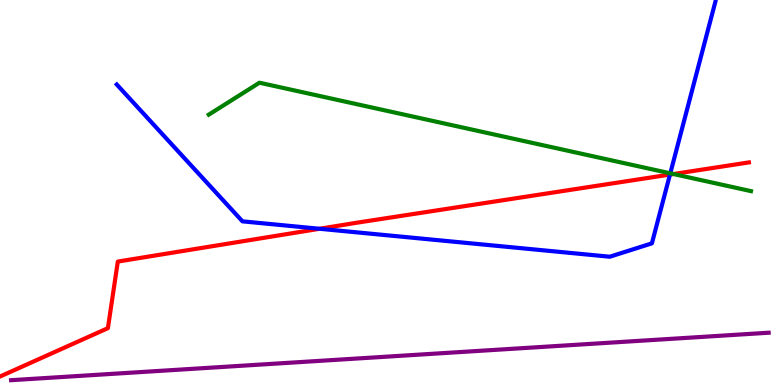[{'lines': ['blue', 'red'], 'intersections': [{'x': 4.12, 'y': 4.06}, {'x': 8.64, 'y': 5.47}]}, {'lines': ['green', 'red'], 'intersections': [{'x': 8.69, 'y': 5.48}]}, {'lines': ['purple', 'red'], 'intersections': []}, {'lines': ['blue', 'green'], 'intersections': [{'x': 8.65, 'y': 5.5}]}, {'lines': ['blue', 'purple'], 'intersections': []}, {'lines': ['green', 'purple'], 'intersections': []}]